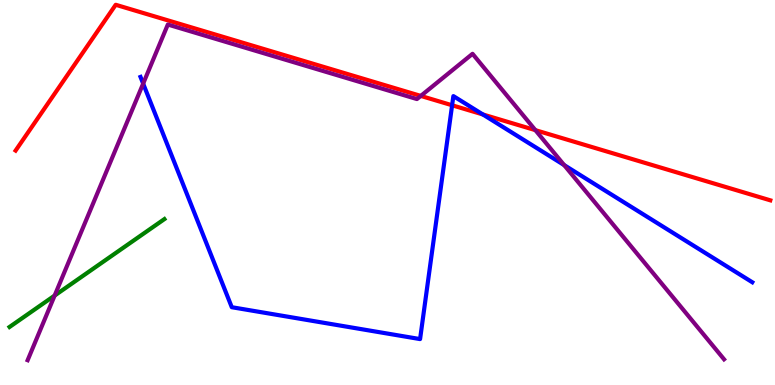[{'lines': ['blue', 'red'], 'intersections': [{'x': 5.83, 'y': 7.27}, {'x': 6.23, 'y': 7.03}]}, {'lines': ['green', 'red'], 'intersections': []}, {'lines': ['purple', 'red'], 'intersections': [{'x': 5.43, 'y': 7.51}, {'x': 6.91, 'y': 6.62}]}, {'lines': ['blue', 'green'], 'intersections': []}, {'lines': ['blue', 'purple'], 'intersections': [{'x': 1.85, 'y': 7.83}, {'x': 7.28, 'y': 5.71}]}, {'lines': ['green', 'purple'], 'intersections': [{'x': 0.705, 'y': 2.32}]}]